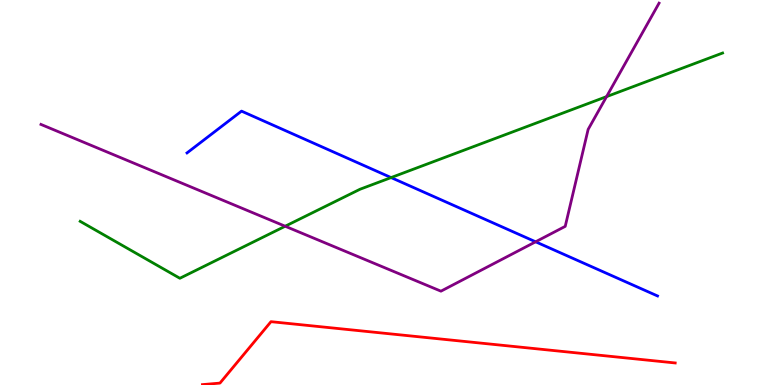[{'lines': ['blue', 'red'], 'intersections': []}, {'lines': ['green', 'red'], 'intersections': []}, {'lines': ['purple', 'red'], 'intersections': []}, {'lines': ['blue', 'green'], 'intersections': [{'x': 5.05, 'y': 5.39}]}, {'lines': ['blue', 'purple'], 'intersections': [{'x': 6.91, 'y': 3.72}]}, {'lines': ['green', 'purple'], 'intersections': [{'x': 3.68, 'y': 4.12}, {'x': 7.83, 'y': 7.49}]}]